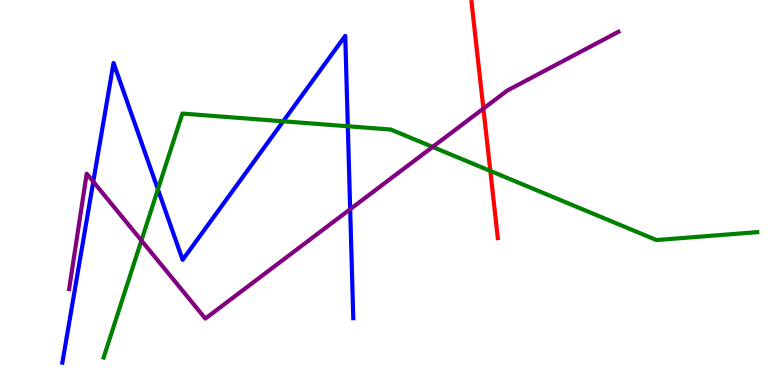[{'lines': ['blue', 'red'], 'intersections': []}, {'lines': ['green', 'red'], 'intersections': [{'x': 6.33, 'y': 5.56}]}, {'lines': ['purple', 'red'], 'intersections': [{'x': 6.24, 'y': 7.18}]}, {'lines': ['blue', 'green'], 'intersections': [{'x': 2.04, 'y': 5.08}, {'x': 3.65, 'y': 6.85}, {'x': 4.49, 'y': 6.72}]}, {'lines': ['blue', 'purple'], 'intersections': [{'x': 1.2, 'y': 5.28}, {'x': 4.52, 'y': 4.57}]}, {'lines': ['green', 'purple'], 'intersections': [{'x': 1.82, 'y': 3.75}, {'x': 5.58, 'y': 6.18}]}]